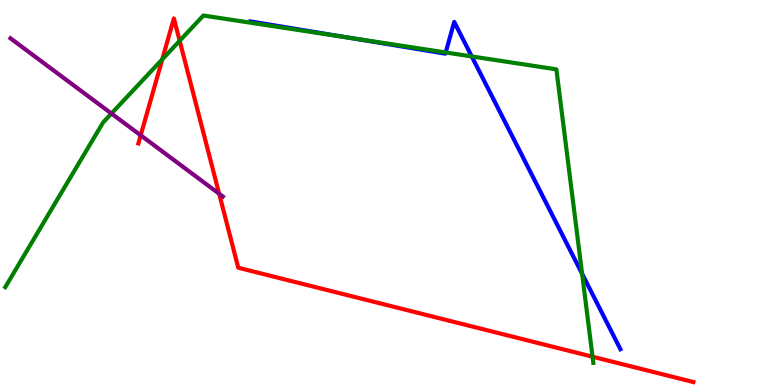[{'lines': ['blue', 'red'], 'intersections': []}, {'lines': ['green', 'red'], 'intersections': [{'x': 2.09, 'y': 8.46}, {'x': 2.32, 'y': 8.94}, {'x': 7.65, 'y': 0.735}]}, {'lines': ['purple', 'red'], 'intersections': [{'x': 1.82, 'y': 6.49}, {'x': 2.83, 'y': 4.97}]}, {'lines': ['blue', 'green'], 'intersections': [{'x': 4.5, 'y': 9.02}, {'x': 5.75, 'y': 8.64}, {'x': 6.09, 'y': 8.53}, {'x': 7.51, 'y': 2.89}]}, {'lines': ['blue', 'purple'], 'intersections': []}, {'lines': ['green', 'purple'], 'intersections': [{'x': 1.44, 'y': 7.05}]}]